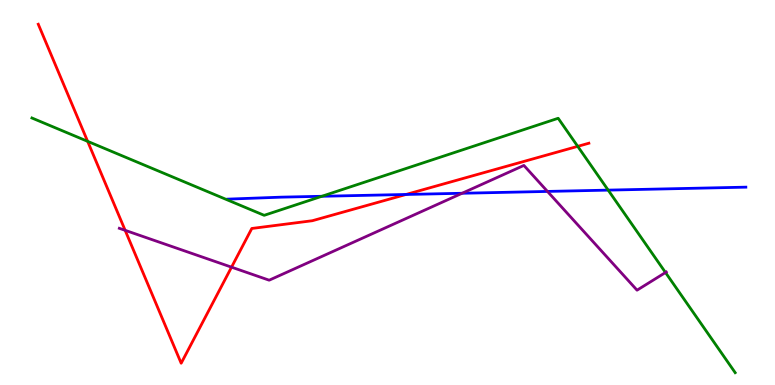[{'lines': ['blue', 'red'], 'intersections': [{'x': 5.24, 'y': 4.95}]}, {'lines': ['green', 'red'], 'intersections': [{'x': 1.13, 'y': 6.33}, {'x': 7.45, 'y': 6.2}]}, {'lines': ['purple', 'red'], 'intersections': [{'x': 1.61, 'y': 4.02}, {'x': 2.99, 'y': 3.06}]}, {'lines': ['blue', 'green'], 'intersections': [{'x': 4.15, 'y': 4.9}, {'x': 7.85, 'y': 5.06}]}, {'lines': ['blue', 'purple'], 'intersections': [{'x': 5.96, 'y': 4.98}, {'x': 7.06, 'y': 5.03}]}, {'lines': ['green', 'purple'], 'intersections': [{'x': 8.59, 'y': 2.92}]}]